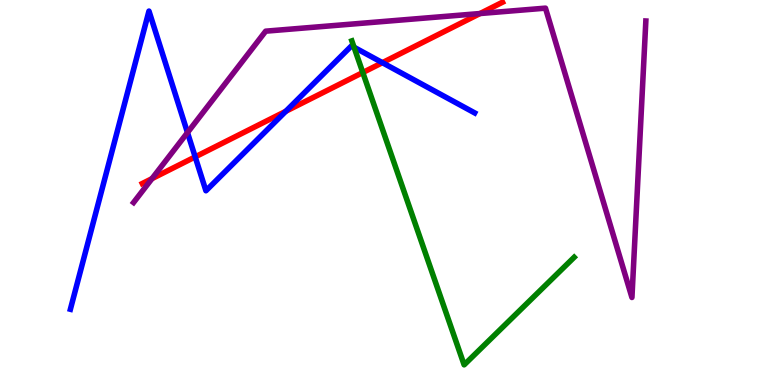[{'lines': ['blue', 'red'], 'intersections': [{'x': 2.52, 'y': 5.92}, {'x': 3.69, 'y': 7.11}, {'x': 4.93, 'y': 8.37}]}, {'lines': ['green', 'red'], 'intersections': [{'x': 4.68, 'y': 8.12}]}, {'lines': ['purple', 'red'], 'intersections': [{'x': 1.96, 'y': 5.36}, {'x': 6.19, 'y': 9.65}]}, {'lines': ['blue', 'green'], 'intersections': [{'x': 4.57, 'y': 8.77}]}, {'lines': ['blue', 'purple'], 'intersections': [{'x': 2.42, 'y': 6.56}]}, {'lines': ['green', 'purple'], 'intersections': []}]